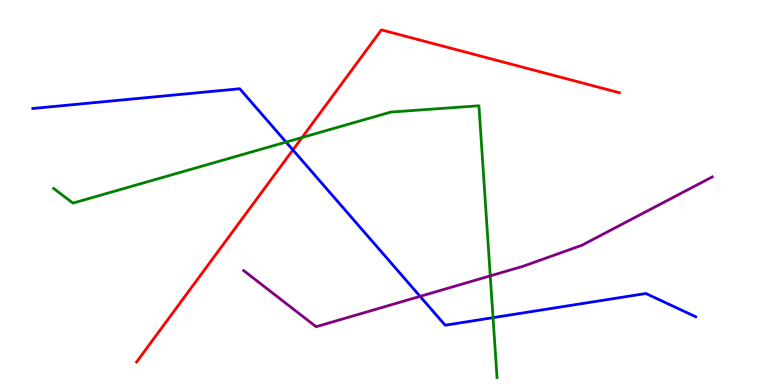[{'lines': ['blue', 'red'], 'intersections': [{'x': 3.78, 'y': 6.11}]}, {'lines': ['green', 'red'], 'intersections': [{'x': 3.9, 'y': 6.43}]}, {'lines': ['purple', 'red'], 'intersections': []}, {'lines': ['blue', 'green'], 'intersections': [{'x': 3.69, 'y': 6.31}, {'x': 6.36, 'y': 1.75}]}, {'lines': ['blue', 'purple'], 'intersections': [{'x': 5.42, 'y': 2.3}]}, {'lines': ['green', 'purple'], 'intersections': [{'x': 6.33, 'y': 2.83}]}]